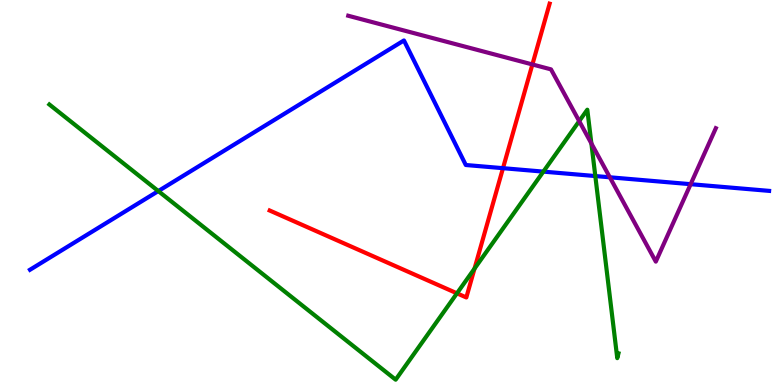[{'lines': ['blue', 'red'], 'intersections': [{'x': 6.49, 'y': 5.63}]}, {'lines': ['green', 'red'], 'intersections': [{'x': 5.9, 'y': 2.38}, {'x': 6.12, 'y': 3.02}]}, {'lines': ['purple', 'red'], 'intersections': [{'x': 6.87, 'y': 8.33}]}, {'lines': ['blue', 'green'], 'intersections': [{'x': 2.04, 'y': 5.04}, {'x': 7.01, 'y': 5.54}, {'x': 7.68, 'y': 5.43}]}, {'lines': ['blue', 'purple'], 'intersections': [{'x': 7.87, 'y': 5.4}, {'x': 8.91, 'y': 5.22}]}, {'lines': ['green', 'purple'], 'intersections': [{'x': 7.47, 'y': 6.85}, {'x': 7.63, 'y': 6.27}]}]